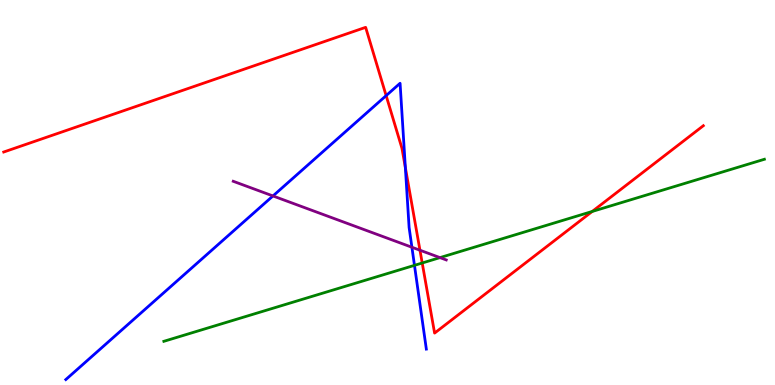[{'lines': ['blue', 'red'], 'intersections': [{'x': 4.98, 'y': 7.52}, {'x': 5.23, 'y': 5.65}]}, {'lines': ['green', 'red'], 'intersections': [{'x': 5.45, 'y': 3.17}, {'x': 7.64, 'y': 4.51}]}, {'lines': ['purple', 'red'], 'intersections': [{'x': 5.42, 'y': 3.5}]}, {'lines': ['blue', 'green'], 'intersections': [{'x': 5.35, 'y': 3.11}]}, {'lines': ['blue', 'purple'], 'intersections': [{'x': 3.52, 'y': 4.91}, {'x': 5.31, 'y': 3.58}]}, {'lines': ['green', 'purple'], 'intersections': [{'x': 5.68, 'y': 3.31}]}]